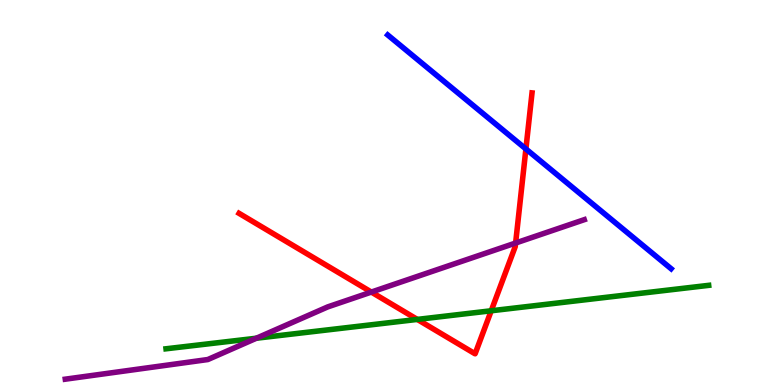[{'lines': ['blue', 'red'], 'intersections': [{'x': 6.79, 'y': 6.13}]}, {'lines': ['green', 'red'], 'intersections': [{'x': 5.38, 'y': 1.7}, {'x': 6.34, 'y': 1.93}]}, {'lines': ['purple', 'red'], 'intersections': [{'x': 4.79, 'y': 2.41}, {'x': 6.65, 'y': 3.69}]}, {'lines': ['blue', 'green'], 'intersections': []}, {'lines': ['blue', 'purple'], 'intersections': []}, {'lines': ['green', 'purple'], 'intersections': [{'x': 3.31, 'y': 1.21}]}]